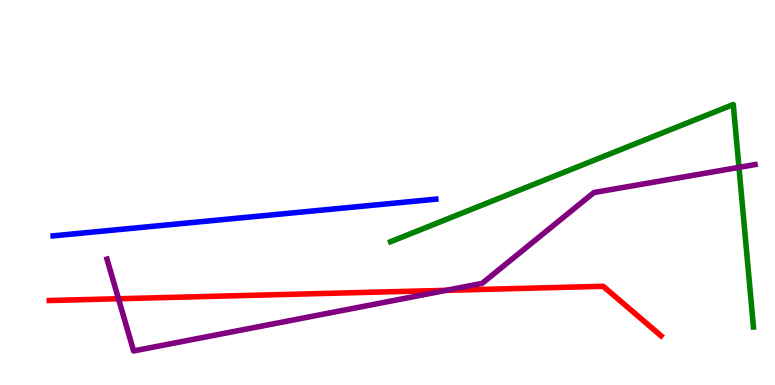[{'lines': ['blue', 'red'], 'intersections': []}, {'lines': ['green', 'red'], 'intersections': []}, {'lines': ['purple', 'red'], 'intersections': [{'x': 1.53, 'y': 2.24}, {'x': 5.76, 'y': 2.46}]}, {'lines': ['blue', 'green'], 'intersections': []}, {'lines': ['blue', 'purple'], 'intersections': []}, {'lines': ['green', 'purple'], 'intersections': [{'x': 9.54, 'y': 5.65}]}]